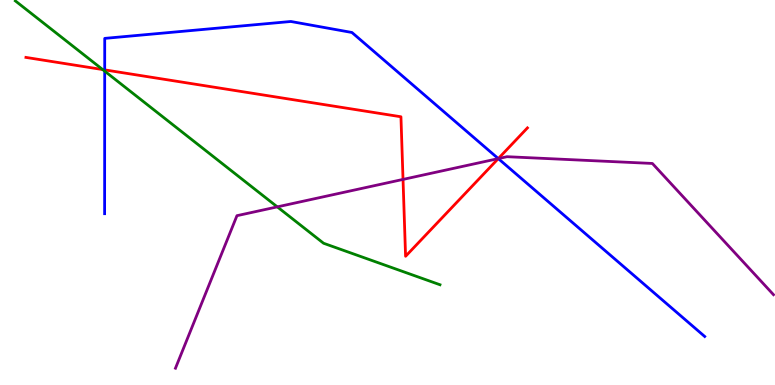[{'lines': ['blue', 'red'], 'intersections': [{'x': 1.35, 'y': 8.19}, {'x': 6.43, 'y': 5.88}]}, {'lines': ['green', 'red'], 'intersections': [{'x': 1.32, 'y': 8.19}]}, {'lines': ['purple', 'red'], 'intersections': [{'x': 5.2, 'y': 5.34}, {'x': 6.43, 'y': 5.88}]}, {'lines': ['blue', 'green'], 'intersections': [{'x': 1.35, 'y': 8.15}]}, {'lines': ['blue', 'purple'], 'intersections': [{'x': 6.43, 'y': 5.88}]}, {'lines': ['green', 'purple'], 'intersections': [{'x': 3.58, 'y': 4.63}]}]